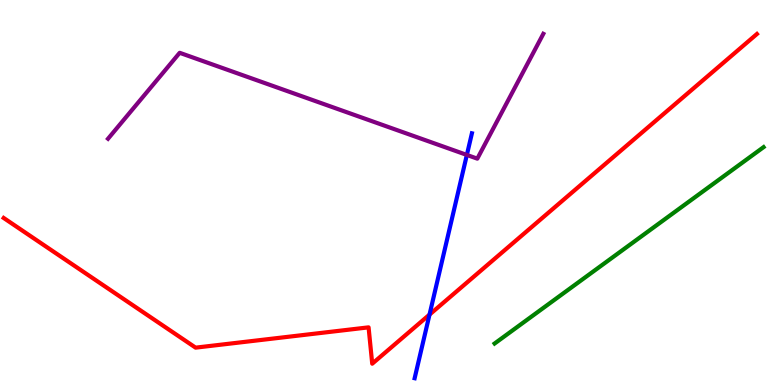[{'lines': ['blue', 'red'], 'intersections': [{'x': 5.54, 'y': 1.83}]}, {'lines': ['green', 'red'], 'intersections': []}, {'lines': ['purple', 'red'], 'intersections': []}, {'lines': ['blue', 'green'], 'intersections': []}, {'lines': ['blue', 'purple'], 'intersections': [{'x': 6.02, 'y': 5.98}]}, {'lines': ['green', 'purple'], 'intersections': []}]